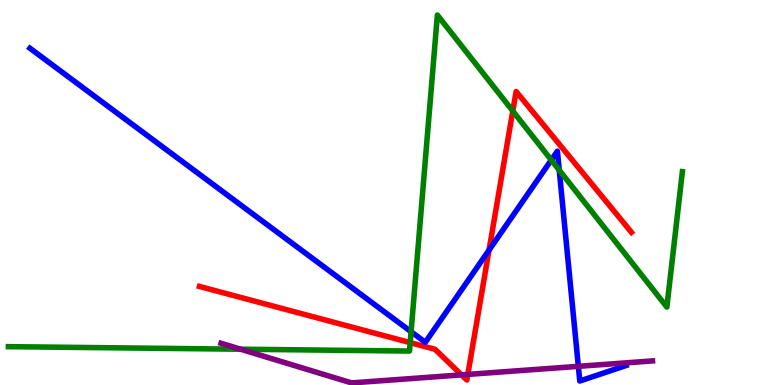[{'lines': ['blue', 'red'], 'intersections': [{'x': 6.31, 'y': 3.5}]}, {'lines': ['green', 'red'], 'intersections': [{'x': 5.29, 'y': 1.1}, {'x': 6.62, 'y': 7.12}]}, {'lines': ['purple', 'red'], 'intersections': [{'x': 5.96, 'y': 0.263}, {'x': 6.04, 'y': 0.275}]}, {'lines': ['blue', 'green'], 'intersections': [{'x': 5.3, 'y': 1.38}, {'x': 7.11, 'y': 5.84}, {'x': 7.22, 'y': 5.58}]}, {'lines': ['blue', 'purple'], 'intersections': [{'x': 7.46, 'y': 0.485}]}, {'lines': ['green', 'purple'], 'intersections': [{'x': 3.1, 'y': 0.93}]}]